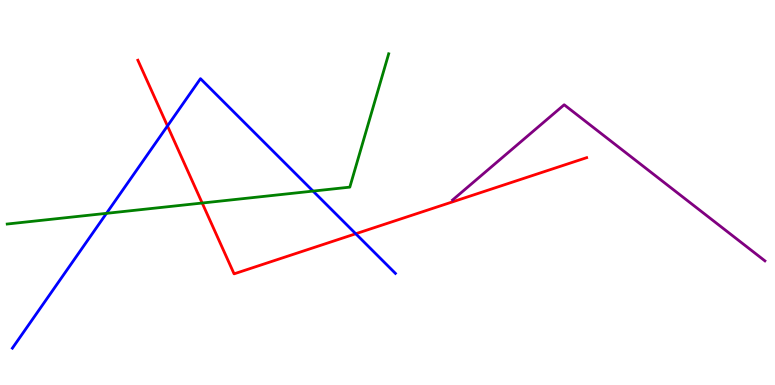[{'lines': ['blue', 'red'], 'intersections': [{'x': 2.16, 'y': 6.73}, {'x': 4.59, 'y': 3.93}]}, {'lines': ['green', 'red'], 'intersections': [{'x': 2.61, 'y': 4.73}]}, {'lines': ['purple', 'red'], 'intersections': []}, {'lines': ['blue', 'green'], 'intersections': [{'x': 1.37, 'y': 4.46}, {'x': 4.04, 'y': 5.04}]}, {'lines': ['blue', 'purple'], 'intersections': []}, {'lines': ['green', 'purple'], 'intersections': []}]